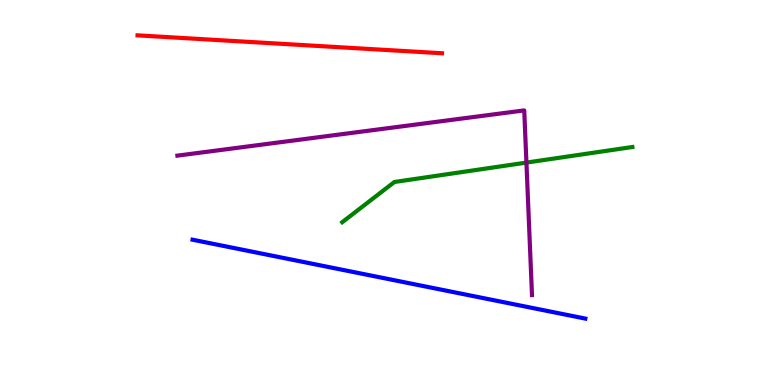[{'lines': ['blue', 'red'], 'intersections': []}, {'lines': ['green', 'red'], 'intersections': []}, {'lines': ['purple', 'red'], 'intersections': []}, {'lines': ['blue', 'green'], 'intersections': []}, {'lines': ['blue', 'purple'], 'intersections': []}, {'lines': ['green', 'purple'], 'intersections': [{'x': 6.79, 'y': 5.78}]}]